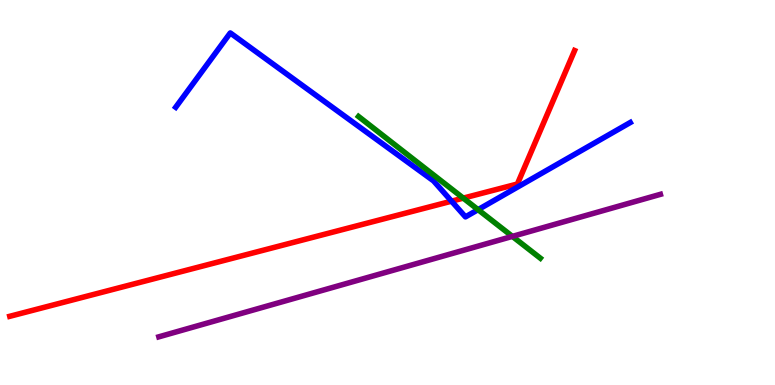[{'lines': ['blue', 'red'], 'intersections': [{'x': 5.83, 'y': 4.77}]}, {'lines': ['green', 'red'], 'intersections': [{'x': 5.98, 'y': 4.85}]}, {'lines': ['purple', 'red'], 'intersections': []}, {'lines': ['blue', 'green'], 'intersections': [{'x': 6.17, 'y': 4.55}]}, {'lines': ['blue', 'purple'], 'intersections': []}, {'lines': ['green', 'purple'], 'intersections': [{'x': 6.61, 'y': 3.86}]}]